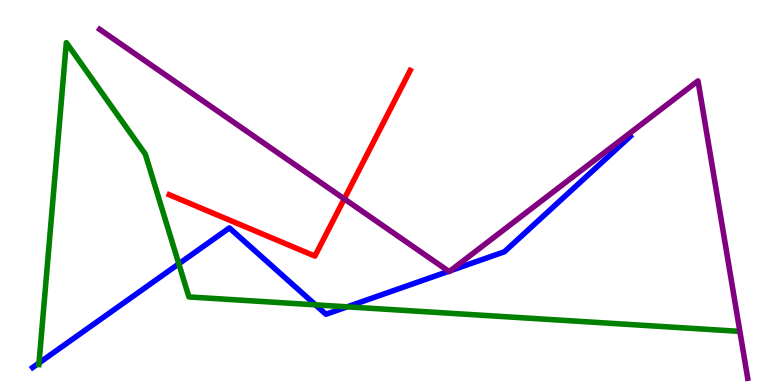[{'lines': ['blue', 'red'], 'intersections': []}, {'lines': ['green', 'red'], 'intersections': []}, {'lines': ['purple', 'red'], 'intersections': [{'x': 4.44, 'y': 4.83}]}, {'lines': ['blue', 'green'], 'intersections': [{'x': 0.503, 'y': 0.572}, {'x': 2.31, 'y': 3.15}, {'x': 4.07, 'y': 2.08}, {'x': 4.48, 'y': 2.03}]}, {'lines': ['blue', 'purple'], 'intersections': [{'x': 5.79, 'y': 2.95}, {'x': 5.81, 'y': 2.97}]}, {'lines': ['green', 'purple'], 'intersections': []}]